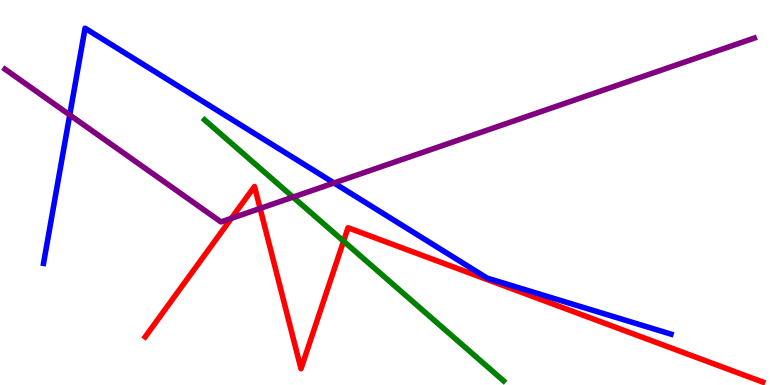[{'lines': ['blue', 'red'], 'intersections': []}, {'lines': ['green', 'red'], 'intersections': [{'x': 4.43, 'y': 3.74}]}, {'lines': ['purple', 'red'], 'intersections': [{'x': 2.99, 'y': 4.33}, {'x': 3.36, 'y': 4.59}]}, {'lines': ['blue', 'green'], 'intersections': []}, {'lines': ['blue', 'purple'], 'intersections': [{'x': 0.9, 'y': 7.01}, {'x': 4.31, 'y': 5.25}]}, {'lines': ['green', 'purple'], 'intersections': [{'x': 3.78, 'y': 4.88}]}]